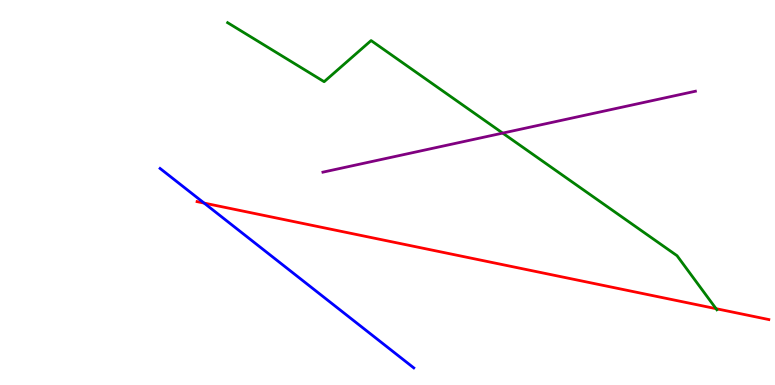[{'lines': ['blue', 'red'], 'intersections': [{'x': 2.63, 'y': 4.73}]}, {'lines': ['green', 'red'], 'intersections': [{'x': 9.24, 'y': 1.98}]}, {'lines': ['purple', 'red'], 'intersections': []}, {'lines': ['blue', 'green'], 'intersections': []}, {'lines': ['blue', 'purple'], 'intersections': []}, {'lines': ['green', 'purple'], 'intersections': [{'x': 6.49, 'y': 6.54}]}]